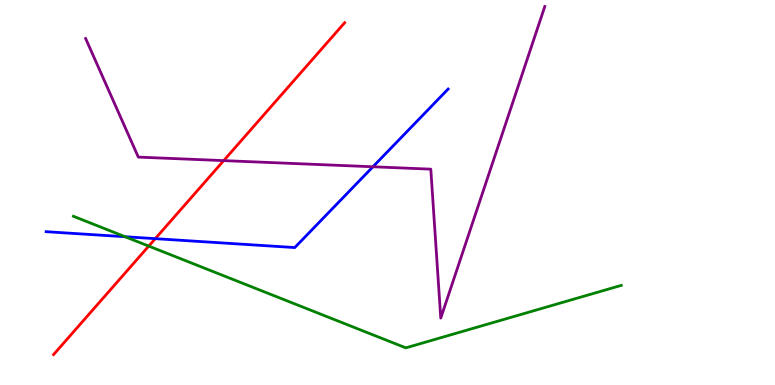[{'lines': ['blue', 'red'], 'intersections': [{'x': 2.0, 'y': 3.8}]}, {'lines': ['green', 'red'], 'intersections': [{'x': 1.92, 'y': 3.61}]}, {'lines': ['purple', 'red'], 'intersections': [{'x': 2.89, 'y': 5.83}]}, {'lines': ['blue', 'green'], 'intersections': [{'x': 1.61, 'y': 3.85}]}, {'lines': ['blue', 'purple'], 'intersections': [{'x': 4.81, 'y': 5.67}]}, {'lines': ['green', 'purple'], 'intersections': []}]